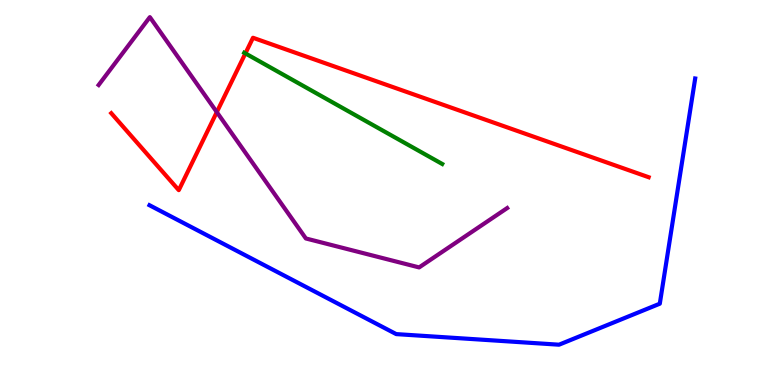[{'lines': ['blue', 'red'], 'intersections': []}, {'lines': ['green', 'red'], 'intersections': [{'x': 3.17, 'y': 8.61}]}, {'lines': ['purple', 'red'], 'intersections': [{'x': 2.8, 'y': 7.09}]}, {'lines': ['blue', 'green'], 'intersections': []}, {'lines': ['blue', 'purple'], 'intersections': []}, {'lines': ['green', 'purple'], 'intersections': []}]